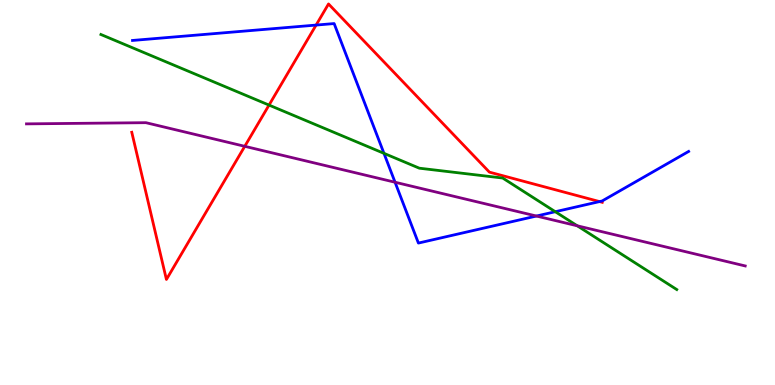[{'lines': ['blue', 'red'], 'intersections': [{'x': 4.08, 'y': 9.35}, {'x': 7.74, 'y': 4.76}]}, {'lines': ['green', 'red'], 'intersections': [{'x': 3.47, 'y': 7.27}]}, {'lines': ['purple', 'red'], 'intersections': [{'x': 3.16, 'y': 6.2}]}, {'lines': ['blue', 'green'], 'intersections': [{'x': 4.95, 'y': 6.02}, {'x': 7.16, 'y': 4.5}]}, {'lines': ['blue', 'purple'], 'intersections': [{'x': 5.1, 'y': 5.27}, {'x': 6.92, 'y': 4.39}]}, {'lines': ['green', 'purple'], 'intersections': [{'x': 7.45, 'y': 4.14}]}]